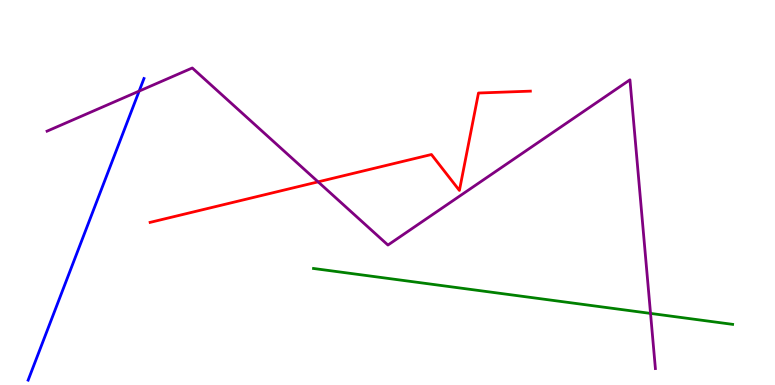[{'lines': ['blue', 'red'], 'intersections': []}, {'lines': ['green', 'red'], 'intersections': []}, {'lines': ['purple', 'red'], 'intersections': [{'x': 4.1, 'y': 5.28}]}, {'lines': ['blue', 'green'], 'intersections': []}, {'lines': ['blue', 'purple'], 'intersections': [{'x': 1.8, 'y': 7.63}]}, {'lines': ['green', 'purple'], 'intersections': [{'x': 8.39, 'y': 1.86}]}]